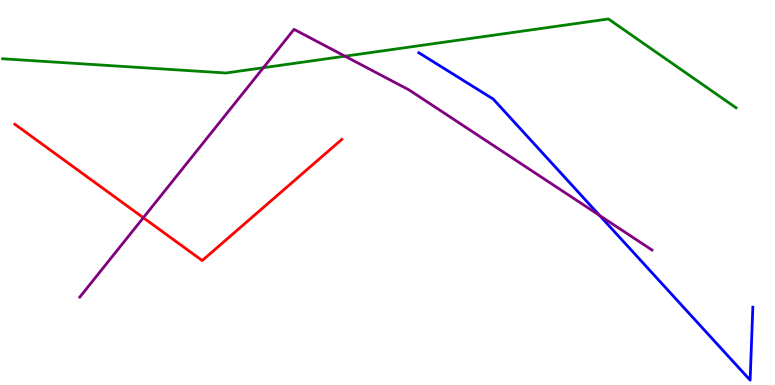[{'lines': ['blue', 'red'], 'intersections': []}, {'lines': ['green', 'red'], 'intersections': []}, {'lines': ['purple', 'red'], 'intersections': [{'x': 1.85, 'y': 4.35}]}, {'lines': ['blue', 'green'], 'intersections': []}, {'lines': ['blue', 'purple'], 'intersections': [{'x': 7.74, 'y': 4.4}]}, {'lines': ['green', 'purple'], 'intersections': [{'x': 3.4, 'y': 8.24}, {'x': 4.45, 'y': 8.54}]}]